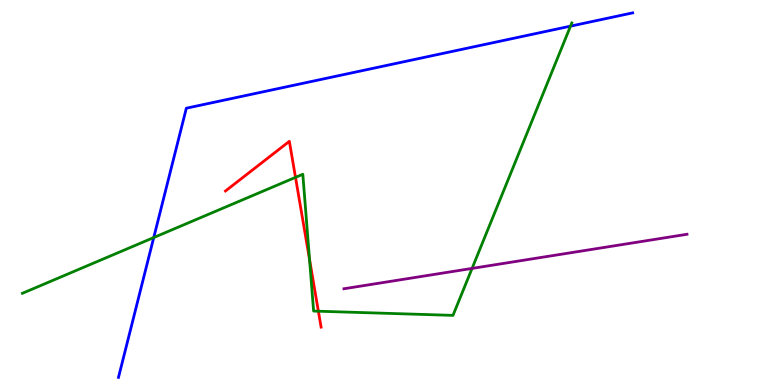[{'lines': ['blue', 'red'], 'intersections': []}, {'lines': ['green', 'red'], 'intersections': [{'x': 3.81, 'y': 5.39}, {'x': 3.99, 'y': 3.26}, {'x': 4.11, 'y': 1.92}]}, {'lines': ['purple', 'red'], 'intersections': []}, {'lines': ['blue', 'green'], 'intersections': [{'x': 1.98, 'y': 3.83}, {'x': 7.36, 'y': 9.32}]}, {'lines': ['blue', 'purple'], 'intersections': []}, {'lines': ['green', 'purple'], 'intersections': [{'x': 6.09, 'y': 3.03}]}]